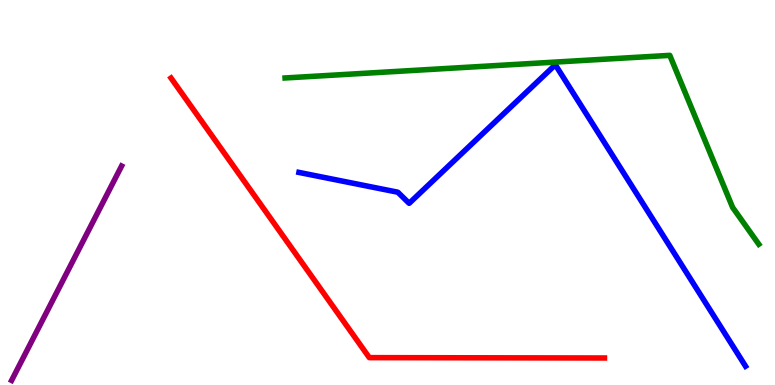[{'lines': ['blue', 'red'], 'intersections': []}, {'lines': ['green', 'red'], 'intersections': []}, {'lines': ['purple', 'red'], 'intersections': []}, {'lines': ['blue', 'green'], 'intersections': []}, {'lines': ['blue', 'purple'], 'intersections': []}, {'lines': ['green', 'purple'], 'intersections': []}]